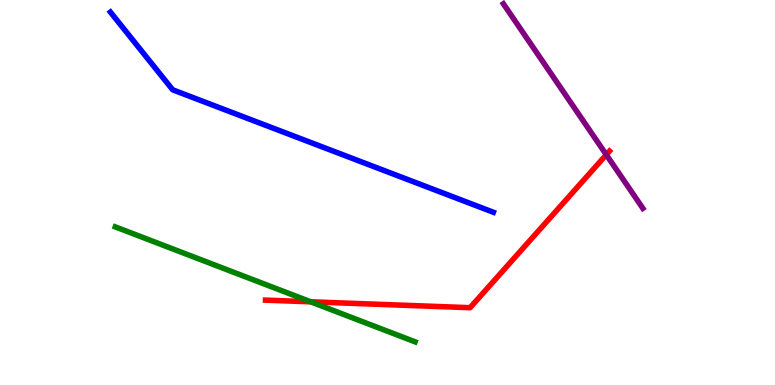[{'lines': ['blue', 'red'], 'intersections': []}, {'lines': ['green', 'red'], 'intersections': [{'x': 4.01, 'y': 2.16}]}, {'lines': ['purple', 'red'], 'intersections': [{'x': 7.82, 'y': 5.98}]}, {'lines': ['blue', 'green'], 'intersections': []}, {'lines': ['blue', 'purple'], 'intersections': []}, {'lines': ['green', 'purple'], 'intersections': []}]